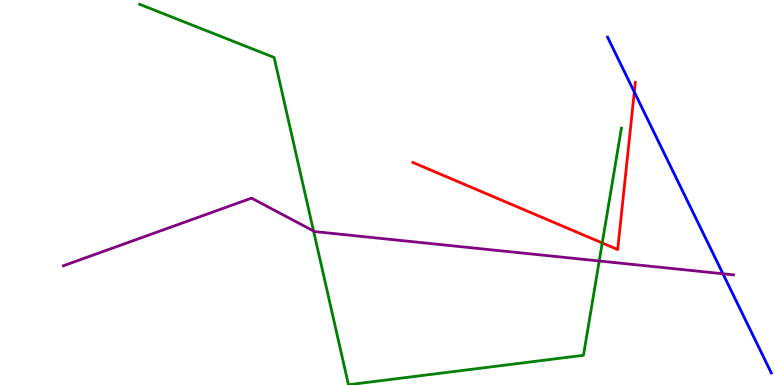[{'lines': ['blue', 'red'], 'intersections': [{'x': 8.18, 'y': 7.61}]}, {'lines': ['green', 'red'], 'intersections': [{'x': 7.77, 'y': 3.69}]}, {'lines': ['purple', 'red'], 'intersections': []}, {'lines': ['blue', 'green'], 'intersections': []}, {'lines': ['blue', 'purple'], 'intersections': [{'x': 9.33, 'y': 2.89}]}, {'lines': ['green', 'purple'], 'intersections': [{'x': 4.05, 'y': 4.0}, {'x': 7.73, 'y': 3.22}]}]